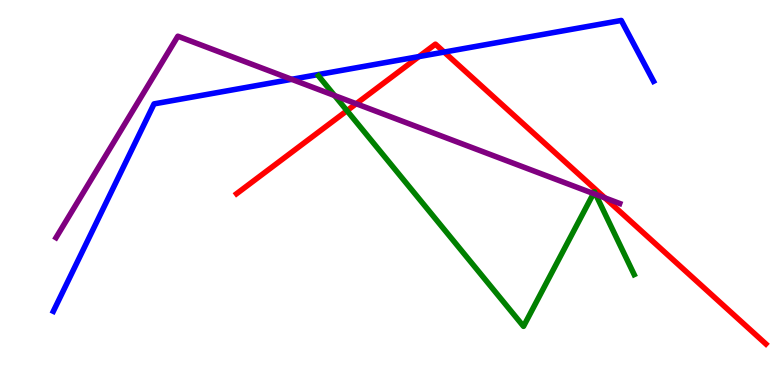[{'lines': ['blue', 'red'], 'intersections': [{'x': 5.41, 'y': 8.53}, {'x': 5.73, 'y': 8.65}]}, {'lines': ['green', 'red'], 'intersections': [{'x': 4.48, 'y': 7.12}]}, {'lines': ['purple', 'red'], 'intersections': [{'x': 4.6, 'y': 7.31}, {'x': 7.8, 'y': 4.86}]}, {'lines': ['blue', 'green'], 'intersections': []}, {'lines': ['blue', 'purple'], 'intersections': [{'x': 3.76, 'y': 7.94}]}, {'lines': ['green', 'purple'], 'intersections': [{'x': 4.32, 'y': 7.52}, {'x': 7.66, 'y': 4.97}, {'x': 7.69, 'y': 4.95}]}]